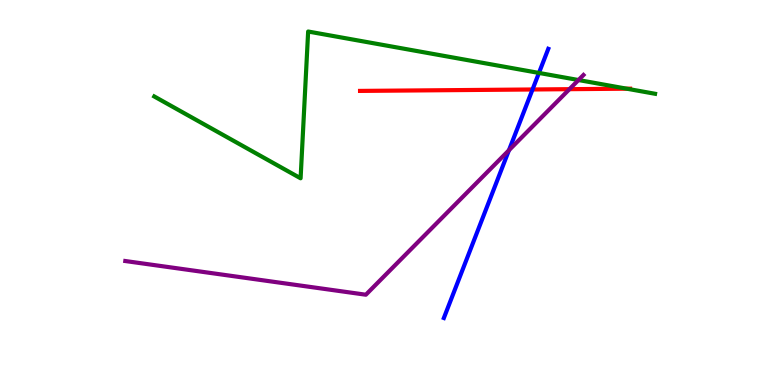[{'lines': ['blue', 'red'], 'intersections': [{'x': 6.87, 'y': 7.68}]}, {'lines': ['green', 'red'], 'intersections': [{'x': 8.09, 'y': 7.7}]}, {'lines': ['purple', 'red'], 'intersections': [{'x': 7.35, 'y': 7.68}]}, {'lines': ['blue', 'green'], 'intersections': [{'x': 6.95, 'y': 8.11}]}, {'lines': ['blue', 'purple'], 'intersections': [{'x': 6.57, 'y': 6.1}]}, {'lines': ['green', 'purple'], 'intersections': [{'x': 7.46, 'y': 7.92}]}]